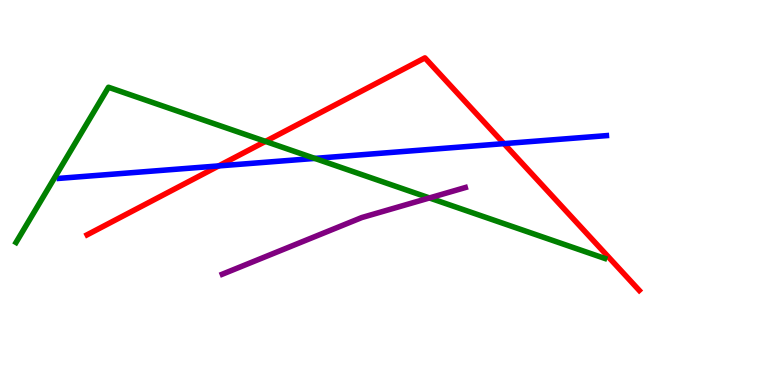[{'lines': ['blue', 'red'], 'intersections': [{'x': 2.82, 'y': 5.69}, {'x': 6.5, 'y': 6.27}]}, {'lines': ['green', 'red'], 'intersections': [{'x': 3.43, 'y': 6.33}]}, {'lines': ['purple', 'red'], 'intersections': []}, {'lines': ['blue', 'green'], 'intersections': [{'x': 4.06, 'y': 5.89}]}, {'lines': ['blue', 'purple'], 'intersections': []}, {'lines': ['green', 'purple'], 'intersections': [{'x': 5.54, 'y': 4.86}]}]